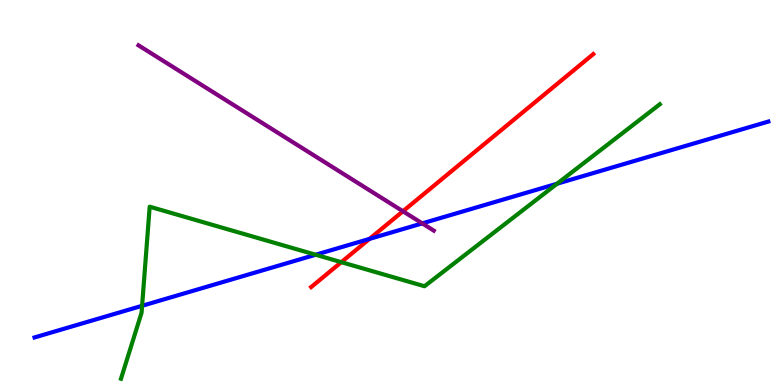[{'lines': ['blue', 'red'], 'intersections': [{'x': 4.77, 'y': 3.79}]}, {'lines': ['green', 'red'], 'intersections': [{'x': 4.4, 'y': 3.19}]}, {'lines': ['purple', 'red'], 'intersections': [{'x': 5.2, 'y': 4.51}]}, {'lines': ['blue', 'green'], 'intersections': [{'x': 1.83, 'y': 2.06}, {'x': 4.07, 'y': 3.38}, {'x': 7.19, 'y': 5.23}]}, {'lines': ['blue', 'purple'], 'intersections': [{'x': 5.45, 'y': 4.2}]}, {'lines': ['green', 'purple'], 'intersections': []}]